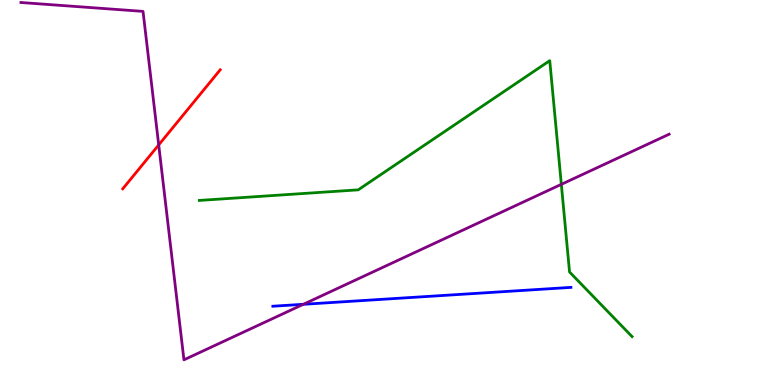[{'lines': ['blue', 'red'], 'intersections': []}, {'lines': ['green', 'red'], 'intersections': []}, {'lines': ['purple', 'red'], 'intersections': [{'x': 2.05, 'y': 6.24}]}, {'lines': ['blue', 'green'], 'intersections': []}, {'lines': ['blue', 'purple'], 'intersections': [{'x': 3.91, 'y': 2.1}]}, {'lines': ['green', 'purple'], 'intersections': [{'x': 7.24, 'y': 5.21}]}]